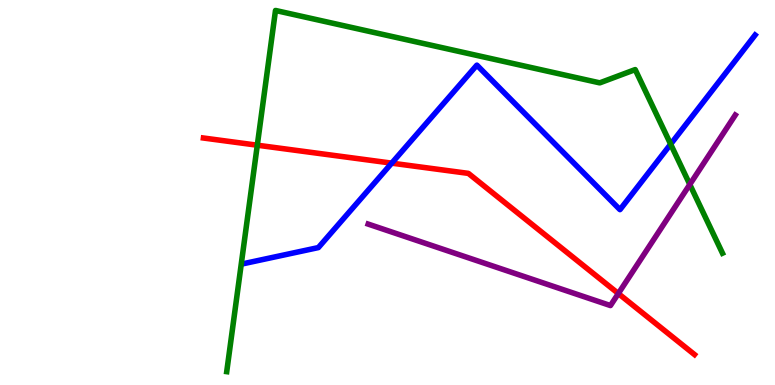[{'lines': ['blue', 'red'], 'intersections': [{'x': 5.05, 'y': 5.76}]}, {'lines': ['green', 'red'], 'intersections': [{'x': 3.32, 'y': 6.23}]}, {'lines': ['purple', 'red'], 'intersections': [{'x': 7.98, 'y': 2.38}]}, {'lines': ['blue', 'green'], 'intersections': [{'x': 8.65, 'y': 6.26}]}, {'lines': ['blue', 'purple'], 'intersections': []}, {'lines': ['green', 'purple'], 'intersections': [{'x': 8.9, 'y': 5.21}]}]